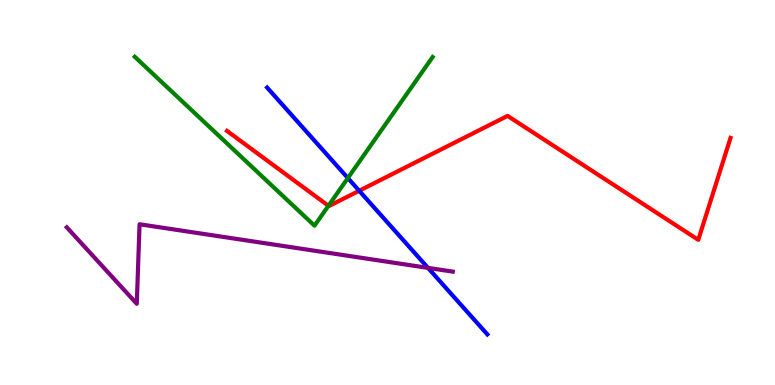[{'lines': ['blue', 'red'], 'intersections': [{'x': 4.63, 'y': 5.05}]}, {'lines': ['green', 'red'], 'intersections': [{'x': 4.24, 'y': 4.65}]}, {'lines': ['purple', 'red'], 'intersections': []}, {'lines': ['blue', 'green'], 'intersections': [{'x': 4.49, 'y': 5.38}]}, {'lines': ['blue', 'purple'], 'intersections': [{'x': 5.52, 'y': 3.04}]}, {'lines': ['green', 'purple'], 'intersections': []}]